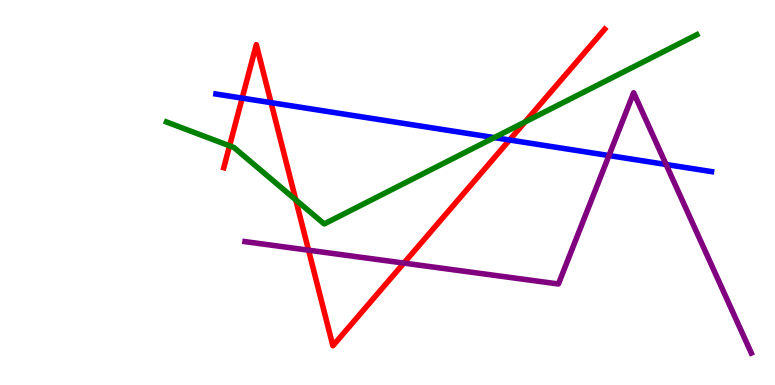[{'lines': ['blue', 'red'], 'intersections': [{'x': 3.12, 'y': 7.45}, {'x': 3.5, 'y': 7.33}, {'x': 6.57, 'y': 6.36}]}, {'lines': ['green', 'red'], 'intersections': [{'x': 2.96, 'y': 6.21}, {'x': 3.82, 'y': 4.81}, {'x': 6.77, 'y': 6.83}]}, {'lines': ['purple', 'red'], 'intersections': [{'x': 3.98, 'y': 3.5}, {'x': 5.21, 'y': 3.17}]}, {'lines': ['blue', 'green'], 'intersections': [{'x': 6.38, 'y': 6.43}]}, {'lines': ['blue', 'purple'], 'intersections': [{'x': 7.86, 'y': 5.96}, {'x': 8.59, 'y': 5.73}]}, {'lines': ['green', 'purple'], 'intersections': []}]